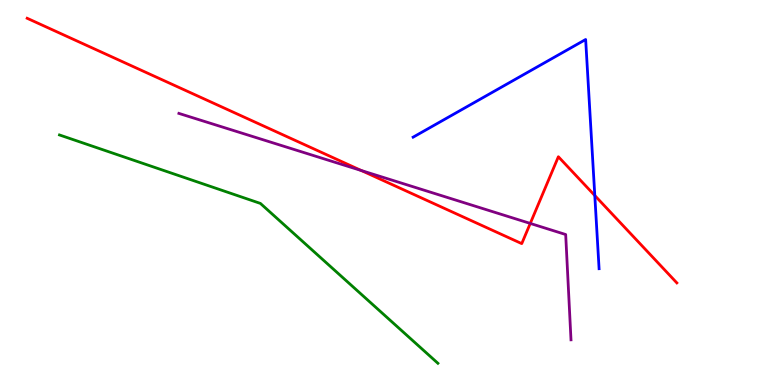[{'lines': ['blue', 'red'], 'intersections': [{'x': 7.67, 'y': 4.92}]}, {'lines': ['green', 'red'], 'intersections': []}, {'lines': ['purple', 'red'], 'intersections': [{'x': 4.66, 'y': 5.57}, {'x': 6.84, 'y': 4.2}]}, {'lines': ['blue', 'green'], 'intersections': []}, {'lines': ['blue', 'purple'], 'intersections': []}, {'lines': ['green', 'purple'], 'intersections': []}]